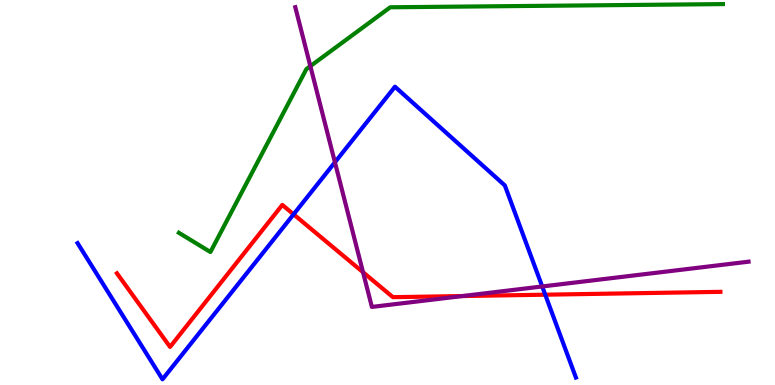[{'lines': ['blue', 'red'], 'intersections': [{'x': 3.79, 'y': 4.43}, {'x': 7.04, 'y': 2.35}]}, {'lines': ['green', 'red'], 'intersections': []}, {'lines': ['purple', 'red'], 'intersections': [{'x': 4.68, 'y': 2.93}, {'x': 5.97, 'y': 2.31}]}, {'lines': ['blue', 'green'], 'intersections': []}, {'lines': ['blue', 'purple'], 'intersections': [{'x': 4.32, 'y': 5.78}, {'x': 7.0, 'y': 2.56}]}, {'lines': ['green', 'purple'], 'intersections': [{'x': 4.0, 'y': 8.28}]}]